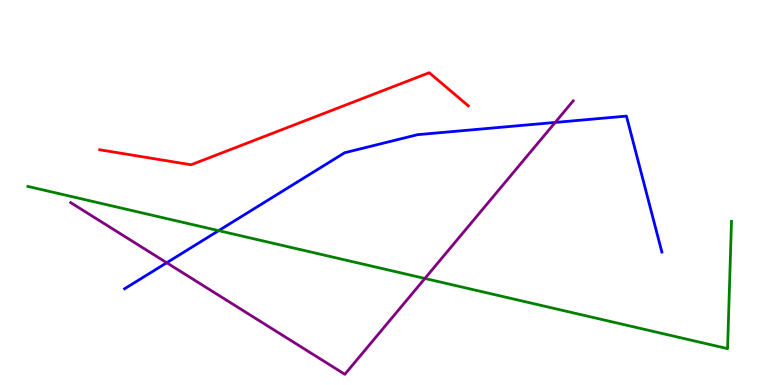[{'lines': ['blue', 'red'], 'intersections': []}, {'lines': ['green', 'red'], 'intersections': []}, {'lines': ['purple', 'red'], 'intersections': []}, {'lines': ['blue', 'green'], 'intersections': [{'x': 2.82, 'y': 4.01}]}, {'lines': ['blue', 'purple'], 'intersections': [{'x': 2.15, 'y': 3.18}, {'x': 7.16, 'y': 6.82}]}, {'lines': ['green', 'purple'], 'intersections': [{'x': 5.48, 'y': 2.77}]}]